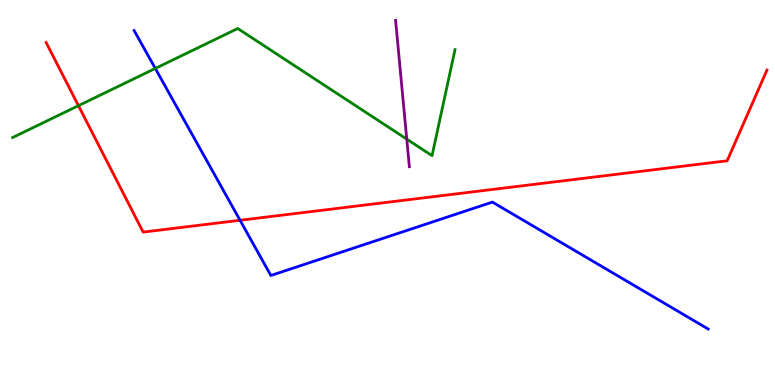[{'lines': ['blue', 'red'], 'intersections': [{'x': 3.1, 'y': 4.28}]}, {'lines': ['green', 'red'], 'intersections': [{'x': 1.01, 'y': 7.26}]}, {'lines': ['purple', 'red'], 'intersections': []}, {'lines': ['blue', 'green'], 'intersections': [{'x': 2.0, 'y': 8.22}]}, {'lines': ['blue', 'purple'], 'intersections': []}, {'lines': ['green', 'purple'], 'intersections': [{'x': 5.25, 'y': 6.39}]}]